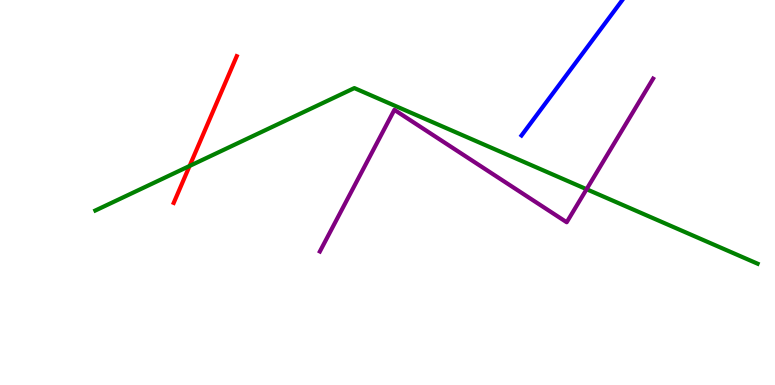[{'lines': ['blue', 'red'], 'intersections': []}, {'lines': ['green', 'red'], 'intersections': [{'x': 2.45, 'y': 5.69}]}, {'lines': ['purple', 'red'], 'intersections': []}, {'lines': ['blue', 'green'], 'intersections': []}, {'lines': ['blue', 'purple'], 'intersections': []}, {'lines': ['green', 'purple'], 'intersections': [{'x': 7.57, 'y': 5.09}]}]